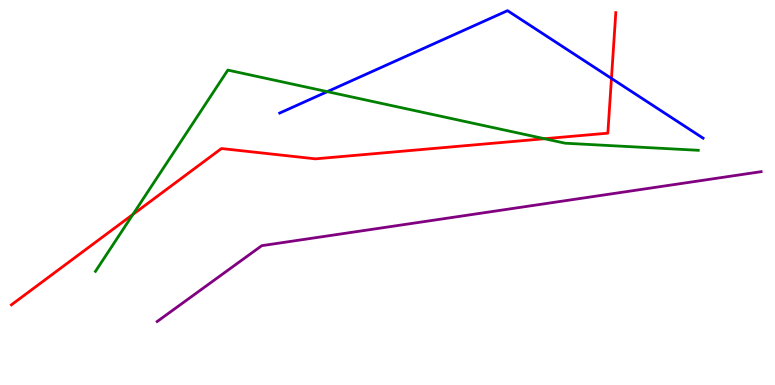[{'lines': ['blue', 'red'], 'intersections': [{'x': 7.89, 'y': 7.96}]}, {'lines': ['green', 'red'], 'intersections': [{'x': 1.72, 'y': 4.43}, {'x': 7.03, 'y': 6.4}]}, {'lines': ['purple', 'red'], 'intersections': []}, {'lines': ['blue', 'green'], 'intersections': [{'x': 4.22, 'y': 7.62}]}, {'lines': ['blue', 'purple'], 'intersections': []}, {'lines': ['green', 'purple'], 'intersections': []}]